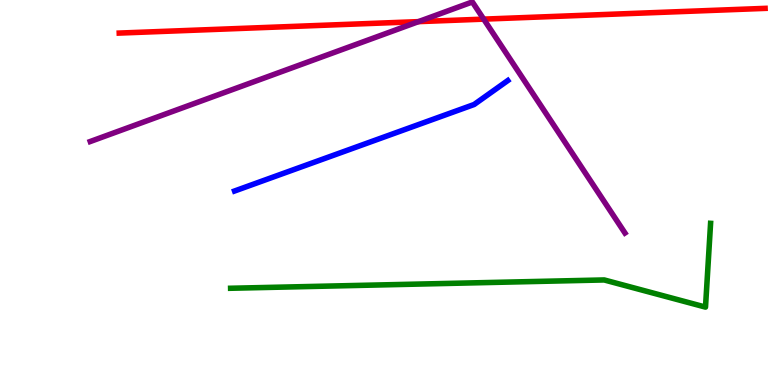[{'lines': ['blue', 'red'], 'intersections': []}, {'lines': ['green', 'red'], 'intersections': []}, {'lines': ['purple', 'red'], 'intersections': [{'x': 5.4, 'y': 9.44}, {'x': 6.24, 'y': 9.5}]}, {'lines': ['blue', 'green'], 'intersections': []}, {'lines': ['blue', 'purple'], 'intersections': []}, {'lines': ['green', 'purple'], 'intersections': []}]